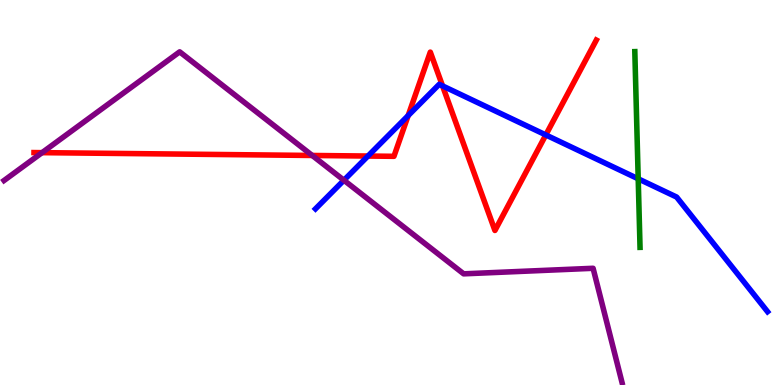[{'lines': ['blue', 'red'], 'intersections': [{'x': 4.75, 'y': 5.95}, {'x': 5.27, 'y': 7.0}, {'x': 5.71, 'y': 7.77}, {'x': 7.04, 'y': 6.5}]}, {'lines': ['green', 'red'], 'intersections': []}, {'lines': ['purple', 'red'], 'intersections': [{'x': 0.543, 'y': 6.03}, {'x': 4.03, 'y': 5.96}]}, {'lines': ['blue', 'green'], 'intersections': [{'x': 8.23, 'y': 5.36}]}, {'lines': ['blue', 'purple'], 'intersections': [{'x': 4.44, 'y': 5.32}]}, {'lines': ['green', 'purple'], 'intersections': []}]